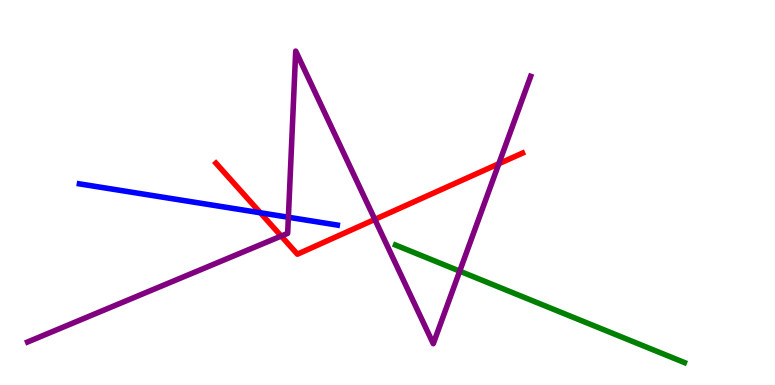[{'lines': ['blue', 'red'], 'intersections': [{'x': 3.36, 'y': 4.47}]}, {'lines': ['green', 'red'], 'intersections': []}, {'lines': ['purple', 'red'], 'intersections': [{'x': 3.63, 'y': 3.87}, {'x': 4.84, 'y': 4.3}, {'x': 6.44, 'y': 5.75}]}, {'lines': ['blue', 'green'], 'intersections': []}, {'lines': ['blue', 'purple'], 'intersections': [{'x': 3.72, 'y': 4.36}]}, {'lines': ['green', 'purple'], 'intersections': [{'x': 5.93, 'y': 2.96}]}]